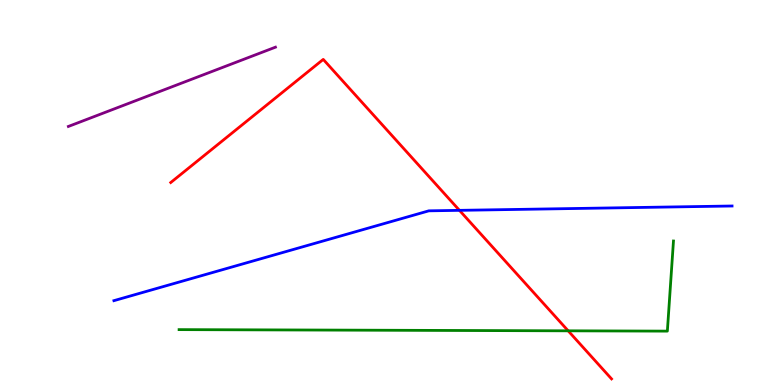[{'lines': ['blue', 'red'], 'intersections': [{'x': 5.93, 'y': 4.54}]}, {'lines': ['green', 'red'], 'intersections': [{'x': 7.33, 'y': 1.41}]}, {'lines': ['purple', 'red'], 'intersections': []}, {'lines': ['blue', 'green'], 'intersections': []}, {'lines': ['blue', 'purple'], 'intersections': []}, {'lines': ['green', 'purple'], 'intersections': []}]